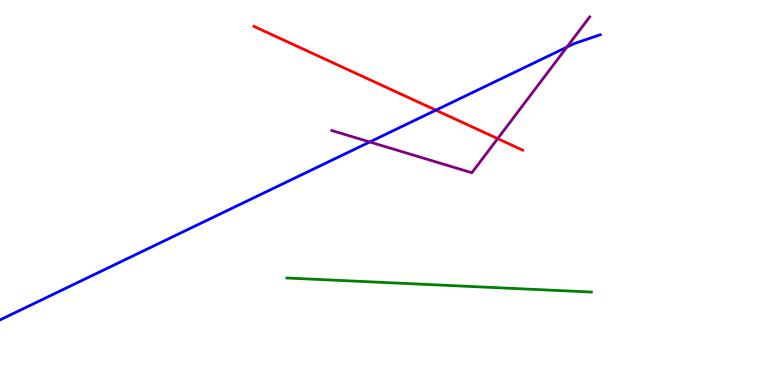[{'lines': ['blue', 'red'], 'intersections': [{'x': 5.62, 'y': 7.14}]}, {'lines': ['green', 'red'], 'intersections': []}, {'lines': ['purple', 'red'], 'intersections': [{'x': 6.42, 'y': 6.4}]}, {'lines': ['blue', 'green'], 'intersections': []}, {'lines': ['blue', 'purple'], 'intersections': [{'x': 4.77, 'y': 6.31}, {'x': 7.31, 'y': 8.78}]}, {'lines': ['green', 'purple'], 'intersections': []}]